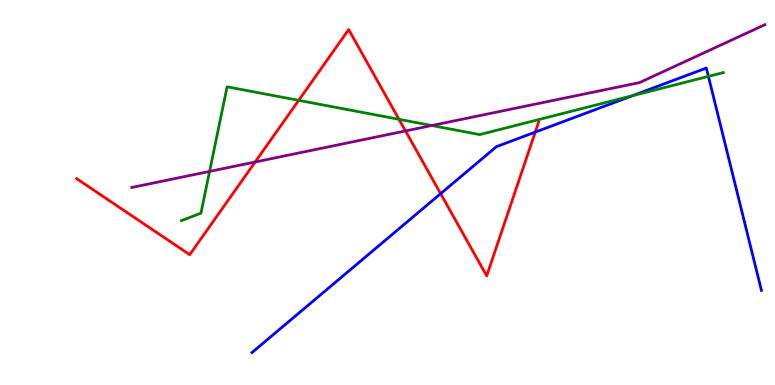[{'lines': ['blue', 'red'], 'intersections': [{'x': 5.69, 'y': 4.97}, {'x': 6.91, 'y': 6.57}]}, {'lines': ['green', 'red'], 'intersections': [{'x': 3.85, 'y': 7.39}, {'x': 5.15, 'y': 6.9}]}, {'lines': ['purple', 'red'], 'intersections': [{'x': 3.29, 'y': 5.79}, {'x': 5.23, 'y': 6.6}]}, {'lines': ['blue', 'green'], 'intersections': [{'x': 8.16, 'y': 7.51}, {'x': 9.14, 'y': 8.02}]}, {'lines': ['blue', 'purple'], 'intersections': []}, {'lines': ['green', 'purple'], 'intersections': [{'x': 2.7, 'y': 5.55}, {'x': 5.57, 'y': 6.74}]}]